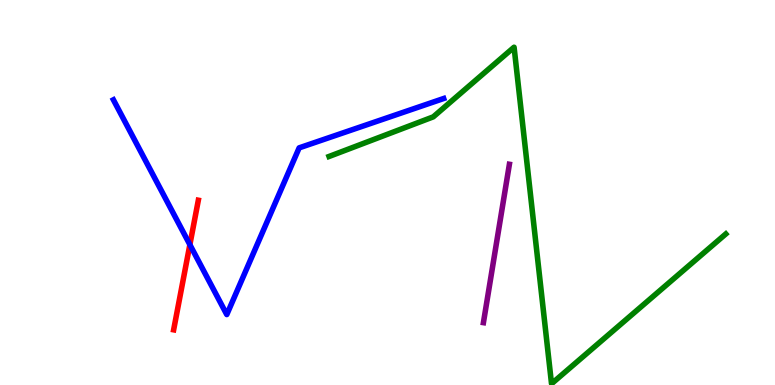[{'lines': ['blue', 'red'], 'intersections': [{'x': 2.45, 'y': 3.64}]}, {'lines': ['green', 'red'], 'intersections': []}, {'lines': ['purple', 'red'], 'intersections': []}, {'lines': ['blue', 'green'], 'intersections': []}, {'lines': ['blue', 'purple'], 'intersections': []}, {'lines': ['green', 'purple'], 'intersections': []}]